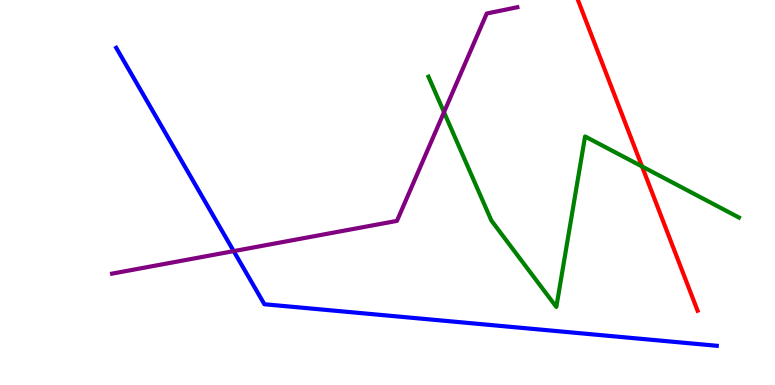[{'lines': ['blue', 'red'], 'intersections': []}, {'lines': ['green', 'red'], 'intersections': [{'x': 8.28, 'y': 5.68}]}, {'lines': ['purple', 'red'], 'intersections': []}, {'lines': ['blue', 'green'], 'intersections': []}, {'lines': ['blue', 'purple'], 'intersections': [{'x': 3.02, 'y': 3.48}]}, {'lines': ['green', 'purple'], 'intersections': [{'x': 5.73, 'y': 7.09}]}]